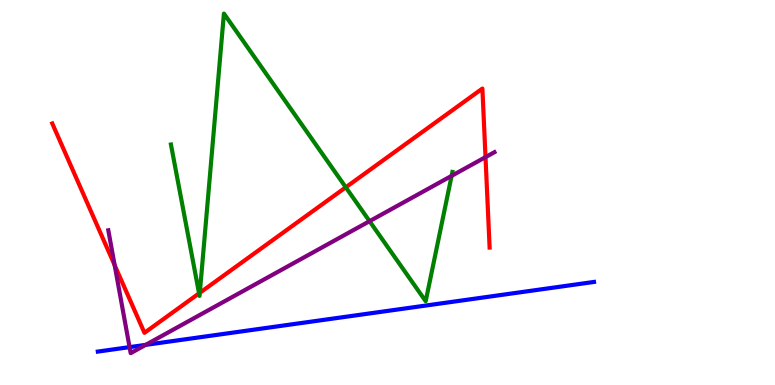[{'lines': ['blue', 'red'], 'intersections': []}, {'lines': ['green', 'red'], 'intersections': [{'x': 2.57, 'y': 2.38}, {'x': 2.58, 'y': 2.39}, {'x': 4.46, 'y': 5.13}]}, {'lines': ['purple', 'red'], 'intersections': [{'x': 1.48, 'y': 3.11}, {'x': 6.26, 'y': 5.92}]}, {'lines': ['blue', 'green'], 'intersections': []}, {'lines': ['blue', 'purple'], 'intersections': [{'x': 1.67, 'y': 0.984}, {'x': 1.88, 'y': 1.04}]}, {'lines': ['green', 'purple'], 'intersections': [{'x': 4.77, 'y': 4.25}, {'x': 5.83, 'y': 5.43}]}]